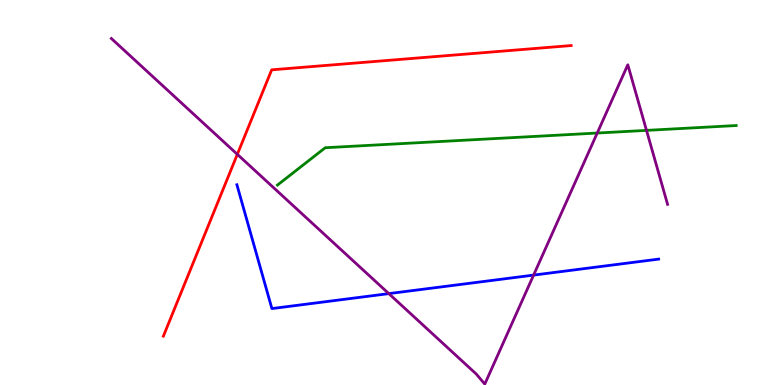[{'lines': ['blue', 'red'], 'intersections': []}, {'lines': ['green', 'red'], 'intersections': []}, {'lines': ['purple', 'red'], 'intersections': [{'x': 3.06, 'y': 5.99}]}, {'lines': ['blue', 'green'], 'intersections': []}, {'lines': ['blue', 'purple'], 'intersections': [{'x': 5.02, 'y': 2.37}, {'x': 6.89, 'y': 2.85}]}, {'lines': ['green', 'purple'], 'intersections': [{'x': 7.71, 'y': 6.54}, {'x': 8.34, 'y': 6.61}]}]